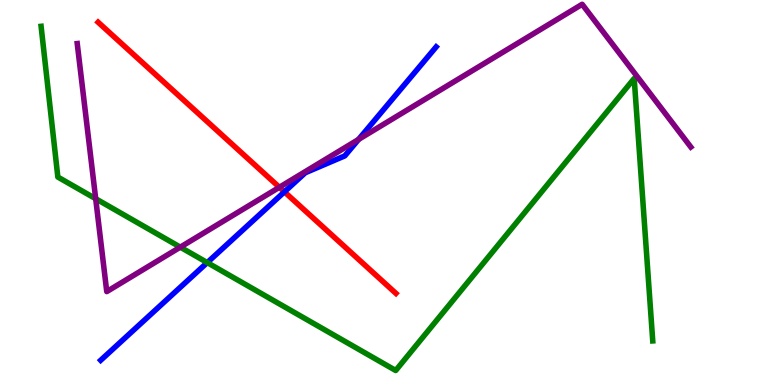[{'lines': ['blue', 'red'], 'intersections': [{'x': 3.67, 'y': 5.02}]}, {'lines': ['green', 'red'], 'intersections': []}, {'lines': ['purple', 'red'], 'intersections': [{'x': 3.6, 'y': 5.14}]}, {'lines': ['blue', 'green'], 'intersections': [{'x': 2.67, 'y': 3.18}]}, {'lines': ['blue', 'purple'], 'intersections': [{'x': 4.63, 'y': 6.38}]}, {'lines': ['green', 'purple'], 'intersections': [{'x': 1.23, 'y': 4.84}, {'x': 2.33, 'y': 3.58}]}]